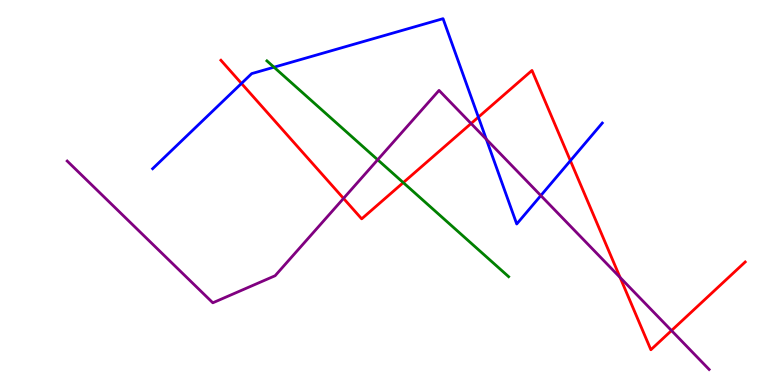[{'lines': ['blue', 'red'], 'intersections': [{'x': 3.12, 'y': 7.83}, {'x': 6.17, 'y': 6.96}, {'x': 7.36, 'y': 5.83}]}, {'lines': ['green', 'red'], 'intersections': [{'x': 5.2, 'y': 5.26}]}, {'lines': ['purple', 'red'], 'intersections': [{'x': 4.43, 'y': 4.85}, {'x': 6.08, 'y': 6.79}, {'x': 8.0, 'y': 2.79}, {'x': 8.66, 'y': 1.41}]}, {'lines': ['blue', 'green'], 'intersections': [{'x': 3.54, 'y': 8.25}]}, {'lines': ['blue', 'purple'], 'intersections': [{'x': 6.28, 'y': 6.38}, {'x': 6.98, 'y': 4.92}]}, {'lines': ['green', 'purple'], 'intersections': [{'x': 4.87, 'y': 5.85}]}]